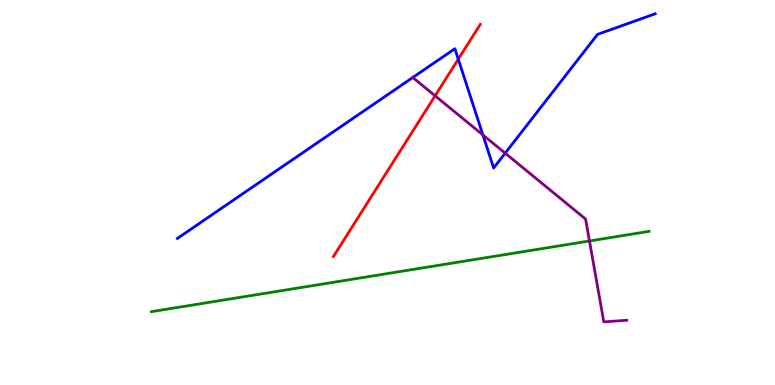[{'lines': ['blue', 'red'], 'intersections': [{'x': 5.91, 'y': 8.46}]}, {'lines': ['green', 'red'], 'intersections': []}, {'lines': ['purple', 'red'], 'intersections': [{'x': 5.61, 'y': 7.51}]}, {'lines': ['blue', 'green'], 'intersections': []}, {'lines': ['blue', 'purple'], 'intersections': [{'x': 5.33, 'y': 7.99}, {'x': 6.23, 'y': 6.5}, {'x': 6.52, 'y': 6.02}]}, {'lines': ['green', 'purple'], 'intersections': [{'x': 7.61, 'y': 3.74}]}]